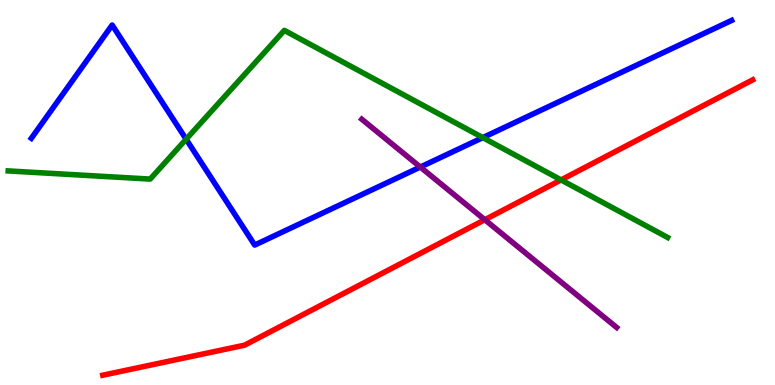[{'lines': ['blue', 'red'], 'intersections': []}, {'lines': ['green', 'red'], 'intersections': [{'x': 7.24, 'y': 5.33}]}, {'lines': ['purple', 'red'], 'intersections': [{'x': 6.26, 'y': 4.29}]}, {'lines': ['blue', 'green'], 'intersections': [{'x': 2.4, 'y': 6.38}, {'x': 6.23, 'y': 6.43}]}, {'lines': ['blue', 'purple'], 'intersections': [{'x': 5.42, 'y': 5.66}]}, {'lines': ['green', 'purple'], 'intersections': []}]